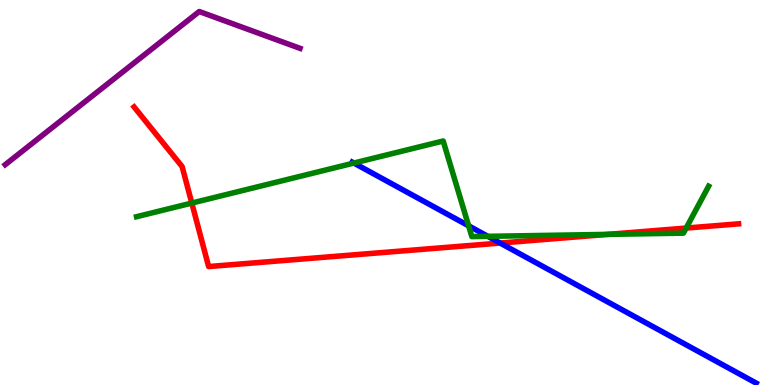[{'lines': ['blue', 'red'], 'intersections': [{'x': 6.45, 'y': 3.69}]}, {'lines': ['green', 'red'], 'intersections': [{'x': 2.47, 'y': 4.73}, {'x': 7.84, 'y': 3.91}, {'x': 8.85, 'y': 4.08}]}, {'lines': ['purple', 'red'], 'intersections': []}, {'lines': ['blue', 'green'], 'intersections': [{'x': 4.57, 'y': 5.77}, {'x': 6.05, 'y': 4.13}, {'x': 6.29, 'y': 3.86}]}, {'lines': ['blue', 'purple'], 'intersections': []}, {'lines': ['green', 'purple'], 'intersections': []}]